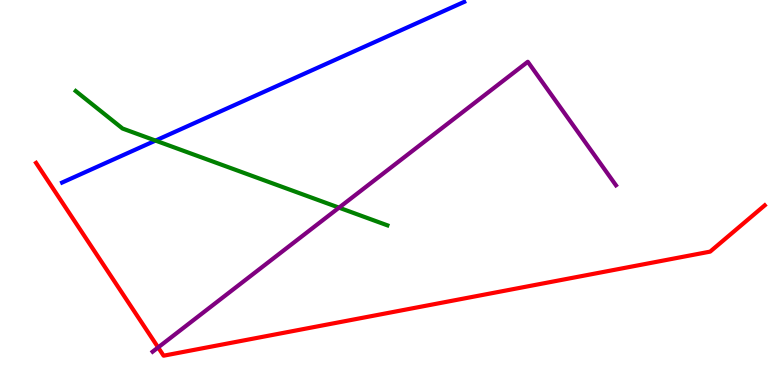[{'lines': ['blue', 'red'], 'intersections': []}, {'lines': ['green', 'red'], 'intersections': []}, {'lines': ['purple', 'red'], 'intersections': [{'x': 2.04, 'y': 0.976}]}, {'lines': ['blue', 'green'], 'intersections': [{'x': 2.01, 'y': 6.35}]}, {'lines': ['blue', 'purple'], 'intersections': []}, {'lines': ['green', 'purple'], 'intersections': [{'x': 4.37, 'y': 4.61}]}]